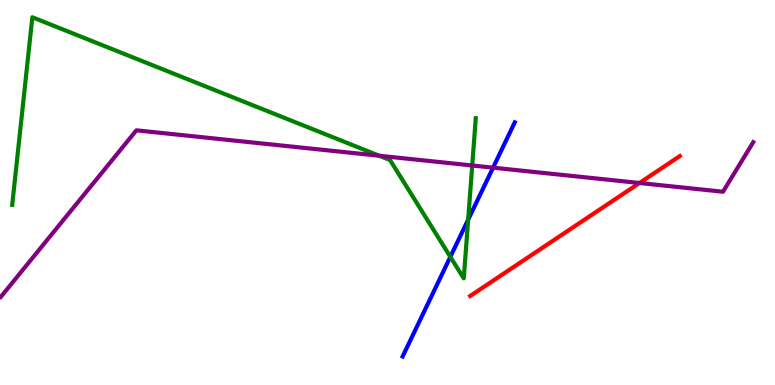[{'lines': ['blue', 'red'], 'intersections': []}, {'lines': ['green', 'red'], 'intersections': []}, {'lines': ['purple', 'red'], 'intersections': [{'x': 8.25, 'y': 5.25}]}, {'lines': ['blue', 'green'], 'intersections': [{'x': 5.81, 'y': 3.33}, {'x': 6.04, 'y': 4.29}]}, {'lines': ['blue', 'purple'], 'intersections': [{'x': 6.36, 'y': 5.65}]}, {'lines': ['green', 'purple'], 'intersections': [{'x': 4.89, 'y': 5.95}, {'x': 6.09, 'y': 5.7}]}]